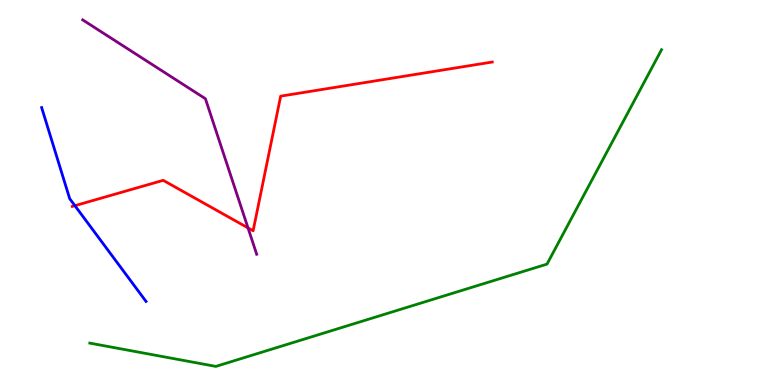[{'lines': ['blue', 'red'], 'intersections': [{'x': 0.967, 'y': 4.66}]}, {'lines': ['green', 'red'], 'intersections': []}, {'lines': ['purple', 'red'], 'intersections': [{'x': 3.2, 'y': 4.08}]}, {'lines': ['blue', 'green'], 'intersections': []}, {'lines': ['blue', 'purple'], 'intersections': []}, {'lines': ['green', 'purple'], 'intersections': []}]